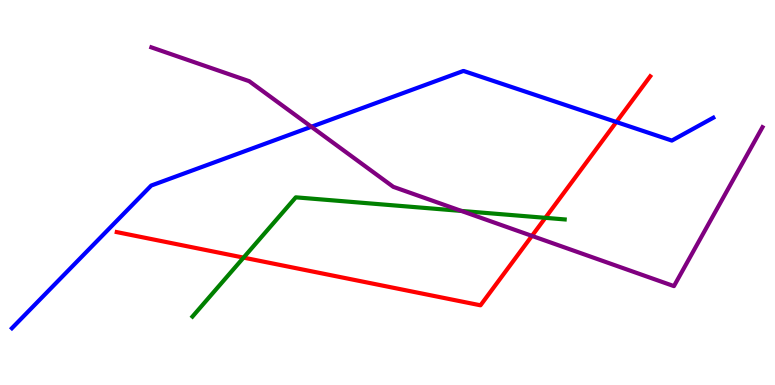[{'lines': ['blue', 'red'], 'intersections': [{'x': 7.95, 'y': 6.83}]}, {'lines': ['green', 'red'], 'intersections': [{'x': 3.14, 'y': 3.31}, {'x': 7.04, 'y': 4.34}]}, {'lines': ['purple', 'red'], 'intersections': [{'x': 6.86, 'y': 3.87}]}, {'lines': ['blue', 'green'], 'intersections': []}, {'lines': ['blue', 'purple'], 'intersections': [{'x': 4.02, 'y': 6.71}]}, {'lines': ['green', 'purple'], 'intersections': [{'x': 5.95, 'y': 4.52}]}]